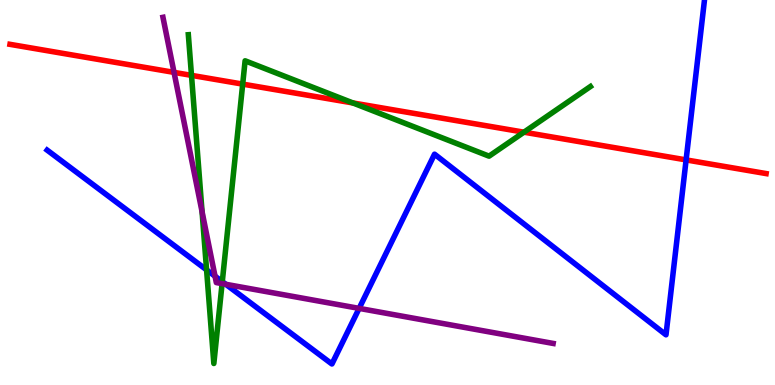[{'lines': ['blue', 'red'], 'intersections': [{'x': 8.85, 'y': 5.85}]}, {'lines': ['green', 'red'], 'intersections': [{'x': 2.47, 'y': 8.04}, {'x': 3.13, 'y': 7.82}, {'x': 4.55, 'y': 7.33}, {'x': 6.76, 'y': 6.57}]}, {'lines': ['purple', 'red'], 'intersections': [{'x': 2.25, 'y': 8.12}]}, {'lines': ['blue', 'green'], 'intersections': [{'x': 2.67, 'y': 2.99}, {'x': 2.87, 'y': 2.68}]}, {'lines': ['blue', 'purple'], 'intersections': [{'x': 2.77, 'y': 2.83}, {'x': 2.91, 'y': 2.62}, {'x': 4.63, 'y': 1.99}]}, {'lines': ['green', 'purple'], 'intersections': [{'x': 2.61, 'y': 4.5}, {'x': 2.87, 'y': 2.63}]}]